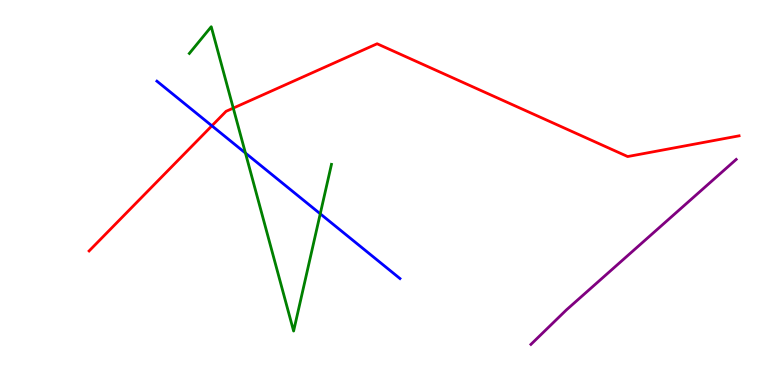[{'lines': ['blue', 'red'], 'intersections': [{'x': 2.73, 'y': 6.73}]}, {'lines': ['green', 'red'], 'intersections': [{'x': 3.01, 'y': 7.19}]}, {'lines': ['purple', 'red'], 'intersections': []}, {'lines': ['blue', 'green'], 'intersections': [{'x': 3.17, 'y': 6.02}, {'x': 4.13, 'y': 4.45}]}, {'lines': ['blue', 'purple'], 'intersections': []}, {'lines': ['green', 'purple'], 'intersections': []}]